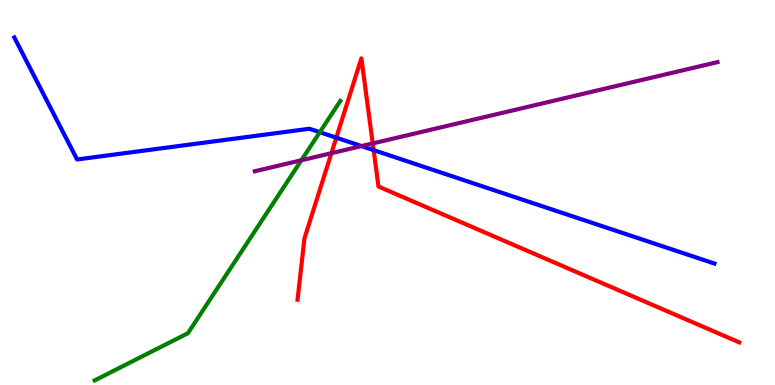[{'lines': ['blue', 'red'], 'intersections': [{'x': 4.34, 'y': 6.42}, {'x': 4.82, 'y': 6.1}]}, {'lines': ['green', 'red'], 'intersections': []}, {'lines': ['purple', 'red'], 'intersections': [{'x': 4.28, 'y': 6.02}, {'x': 4.81, 'y': 6.27}]}, {'lines': ['blue', 'green'], 'intersections': [{'x': 4.13, 'y': 6.57}]}, {'lines': ['blue', 'purple'], 'intersections': [{'x': 4.66, 'y': 6.21}]}, {'lines': ['green', 'purple'], 'intersections': [{'x': 3.89, 'y': 5.84}]}]